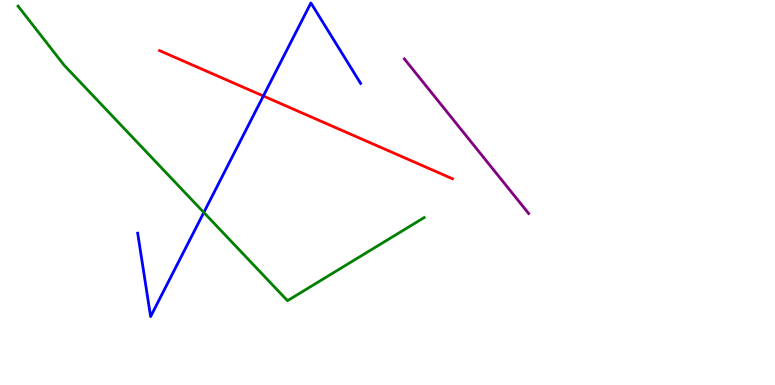[{'lines': ['blue', 'red'], 'intersections': [{'x': 3.4, 'y': 7.51}]}, {'lines': ['green', 'red'], 'intersections': []}, {'lines': ['purple', 'red'], 'intersections': []}, {'lines': ['blue', 'green'], 'intersections': [{'x': 2.63, 'y': 4.48}]}, {'lines': ['blue', 'purple'], 'intersections': []}, {'lines': ['green', 'purple'], 'intersections': []}]